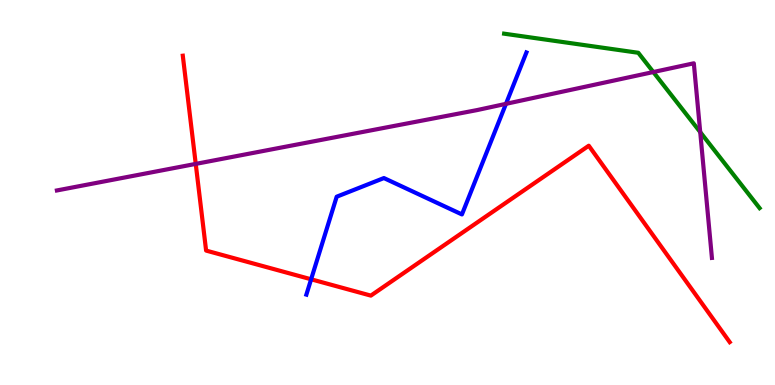[{'lines': ['blue', 'red'], 'intersections': [{'x': 4.01, 'y': 2.75}]}, {'lines': ['green', 'red'], 'intersections': []}, {'lines': ['purple', 'red'], 'intersections': [{'x': 2.53, 'y': 5.74}]}, {'lines': ['blue', 'green'], 'intersections': []}, {'lines': ['blue', 'purple'], 'intersections': [{'x': 6.53, 'y': 7.3}]}, {'lines': ['green', 'purple'], 'intersections': [{'x': 8.43, 'y': 8.13}, {'x': 9.04, 'y': 6.57}]}]